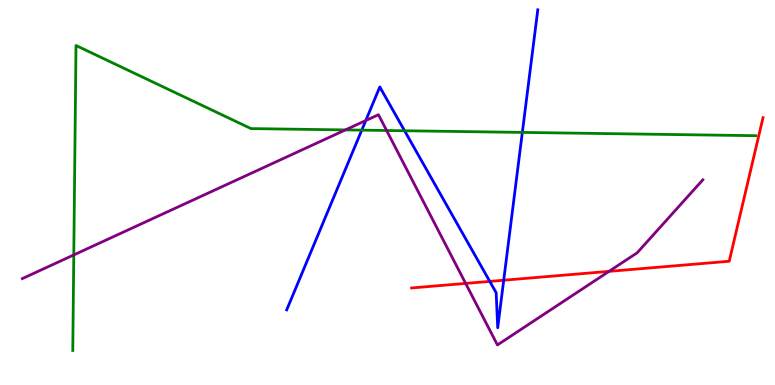[{'lines': ['blue', 'red'], 'intersections': [{'x': 6.32, 'y': 2.69}, {'x': 6.5, 'y': 2.72}]}, {'lines': ['green', 'red'], 'intersections': []}, {'lines': ['purple', 'red'], 'intersections': [{'x': 6.01, 'y': 2.64}, {'x': 7.86, 'y': 2.95}]}, {'lines': ['blue', 'green'], 'intersections': [{'x': 4.67, 'y': 6.62}, {'x': 5.22, 'y': 6.6}, {'x': 6.74, 'y': 6.56}]}, {'lines': ['blue', 'purple'], 'intersections': [{'x': 4.72, 'y': 6.87}]}, {'lines': ['green', 'purple'], 'intersections': [{'x': 0.952, 'y': 3.38}, {'x': 4.46, 'y': 6.63}, {'x': 4.99, 'y': 6.61}]}]